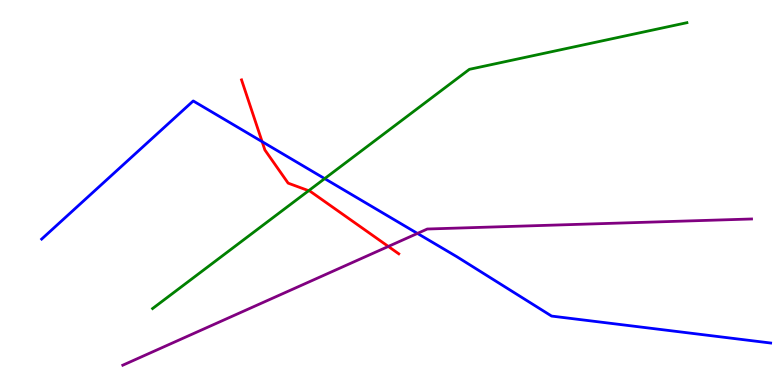[{'lines': ['blue', 'red'], 'intersections': [{'x': 3.38, 'y': 6.32}]}, {'lines': ['green', 'red'], 'intersections': [{'x': 3.98, 'y': 5.05}]}, {'lines': ['purple', 'red'], 'intersections': [{'x': 5.01, 'y': 3.6}]}, {'lines': ['blue', 'green'], 'intersections': [{'x': 4.19, 'y': 5.36}]}, {'lines': ['blue', 'purple'], 'intersections': [{'x': 5.39, 'y': 3.94}]}, {'lines': ['green', 'purple'], 'intersections': []}]